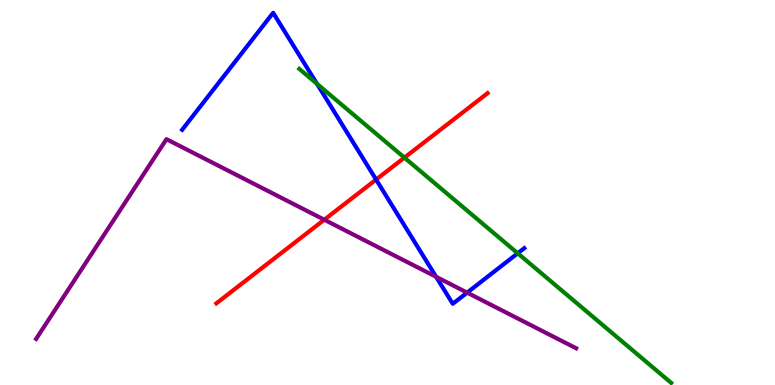[{'lines': ['blue', 'red'], 'intersections': [{'x': 4.85, 'y': 5.34}]}, {'lines': ['green', 'red'], 'intersections': [{'x': 5.22, 'y': 5.91}]}, {'lines': ['purple', 'red'], 'intersections': [{'x': 4.18, 'y': 4.29}]}, {'lines': ['blue', 'green'], 'intersections': [{'x': 4.09, 'y': 7.82}, {'x': 6.68, 'y': 3.42}]}, {'lines': ['blue', 'purple'], 'intersections': [{'x': 5.63, 'y': 2.81}, {'x': 6.03, 'y': 2.4}]}, {'lines': ['green', 'purple'], 'intersections': []}]